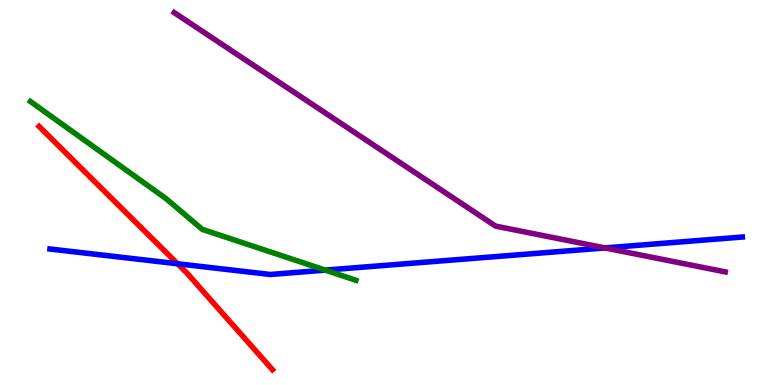[{'lines': ['blue', 'red'], 'intersections': [{'x': 2.29, 'y': 3.15}]}, {'lines': ['green', 'red'], 'intersections': []}, {'lines': ['purple', 'red'], 'intersections': []}, {'lines': ['blue', 'green'], 'intersections': [{'x': 4.2, 'y': 2.98}]}, {'lines': ['blue', 'purple'], 'intersections': [{'x': 7.81, 'y': 3.56}]}, {'lines': ['green', 'purple'], 'intersections': []}]